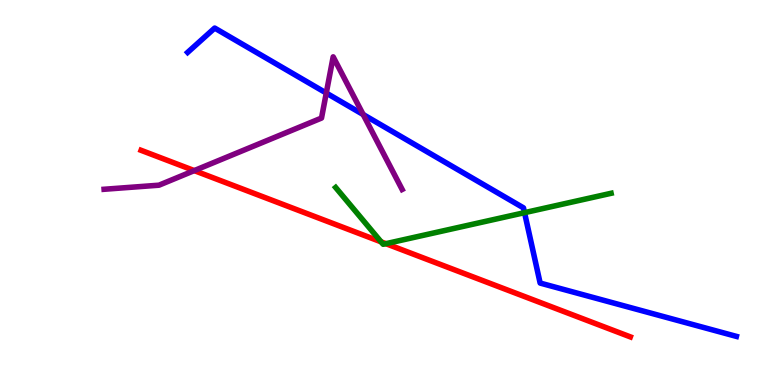[{'lines': ['blue', 'red'], 'intersections': []}, {'lines': ['green', 'red'], 'intersections': [{'x': 4.92, 'y': 3.72}, {'x': 4.98, 'y': 3.67}]}, {'lines': ['purple', 'red'], 'intersections': [{'x': 2.51, 'y': 5.57}]}, {'lines': ['blue', 'green'], 'intersections': [{'x': 6.77, 'y': 4.48}]}, {'lines': ['blue', 'purple'], 'intersections': [{'x': 4.21, 'y': 7.58}, {'x': 4.69, 'y': 7.03}]}, {'lines': ['green', 'purple'], 'intersections': []}]